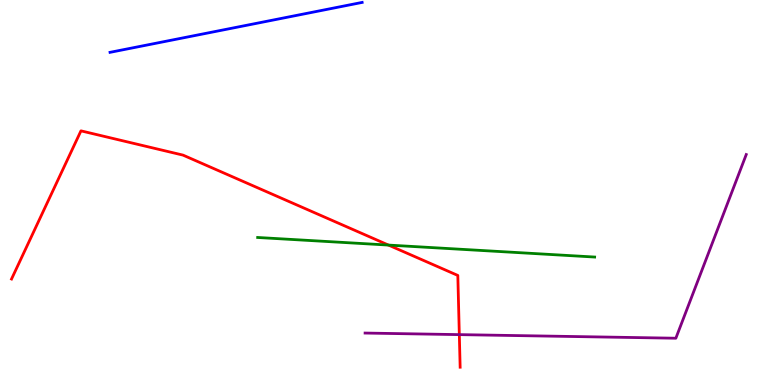[{'lines': ['blue', 'red'], 'intersections': []}, {'lines': ['green', 'red'], 'intersections': [{'x': 5.01, 'y': 3.63}]}, {'lines': ['purple', 'red'], 'intersections': [{'x': 5.93, 'y': 1.31}]}, {'lines': ['blue', 'green'], 'intersections': []}, {'lines': ['blue', 'purple'], 'intersections': []}, {'lines': ['green', 'purple'], 'intersections': []}]